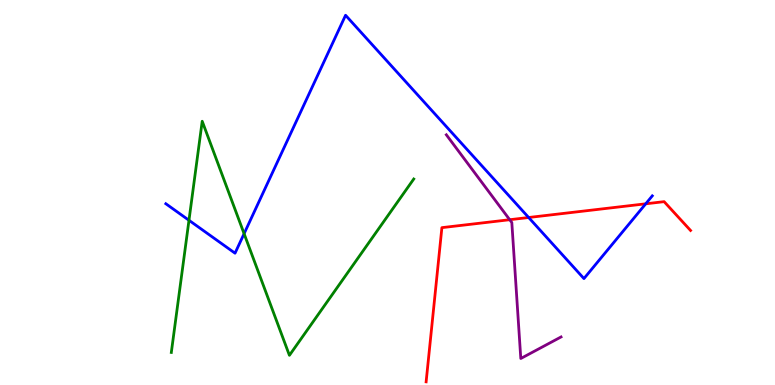[{'lines': ['blue', 'red'], 'intersections': [{'x': 6.82, 'y': 4.35}, {'x': 8.33, 'y': 4.71}]}, {'lines': ['green', 'red'], 'intersections': []}, {'lines': ['purple', 'red'], 'intersections': [{'x': 6.58, 'y': 4.29}]}, {'lines': ['blue', 'green'], 'intersections': [{'x': 2.44, 'y': 4.28}, {'x': 3.15, 'y': 3.93}]}, {'lines': ['blue', 'purple'], 'intersections': []}, {'lines': ['green', 'purple'], 'intersections': []}]